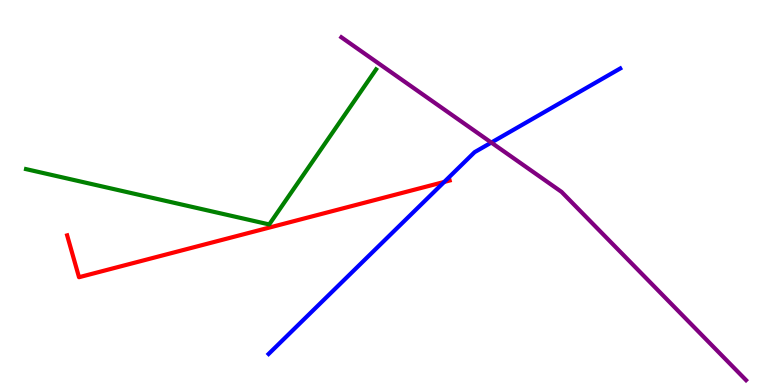[{'lines': ['blue', 'red'], 'intersections': [{'x': 5.73, 'y': 5.27}]}, {'lines': ['green', 'red'], 'intersections': []}, {'lines': ['purple', 'red'], 'intersections': []}, {'lines': ['blue', 'green'], 'intersections': []}, {'lines': ['blue', 'purple'], 'intersections': [{'x': 6.34, 'y': 6.3}]}, {'lines': ['green', 'purple'], 'intersections': []}]